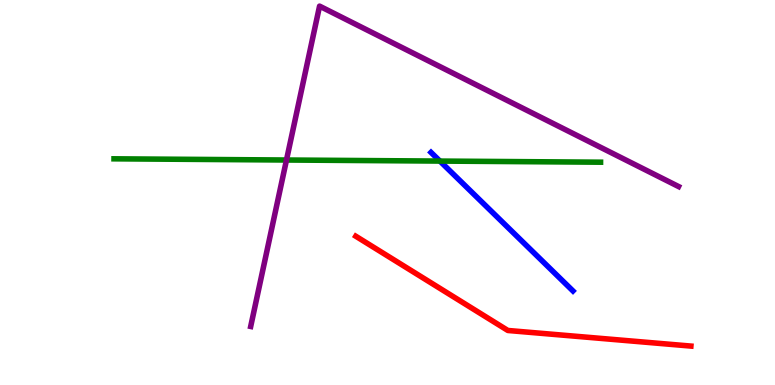[{'lines': ['blue', 'red'], 'intersections': []}, {'lines': ['green', 'red'], 'intersections': []}, {'lines': ['purple', 'red'], 'intersections': []}, {'lines': ['blue', 'green'], 'intersections': [{'x': 5.68, 'y': 5.82}]}, {'lines': ['blue', 'purple'], 'intersections': []}, {'lines': ['green', 'purple'], 'intersections': [{'x': 3.7, 'y': 5.84}]}]